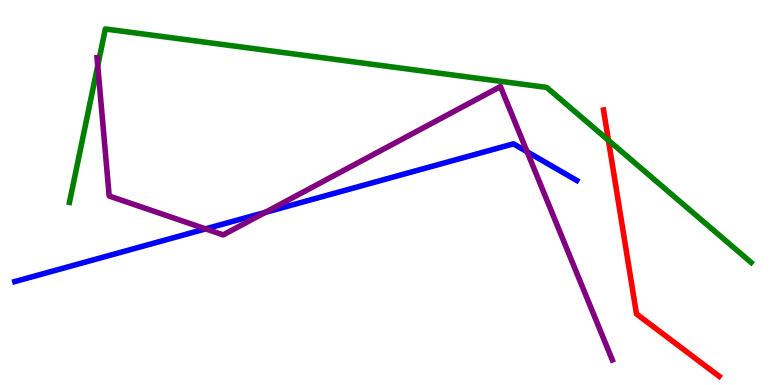[{'lines': ['blue', 'red'], 'intersections': []}, {'lines': ['green', 'red'], 'intersections': [{'x': 7.85, 'y': 6.36}]}, {'lines': ['purple', 'red'], 'intersections': []}, {'lines': ['blue', 'green'], 'intersections': []}, {'lines': ['blue', 'purple'], 'intersections': [{'x': 2.65, 'y': 4.05}, {'x': 3.42, 'y': 4.48}, {'x': 6.8, 'y': 6.06}]}, {'lines': ['green', 'purple'], 'intersections': [{'x': 1.26, 'y': 8.29}]}]